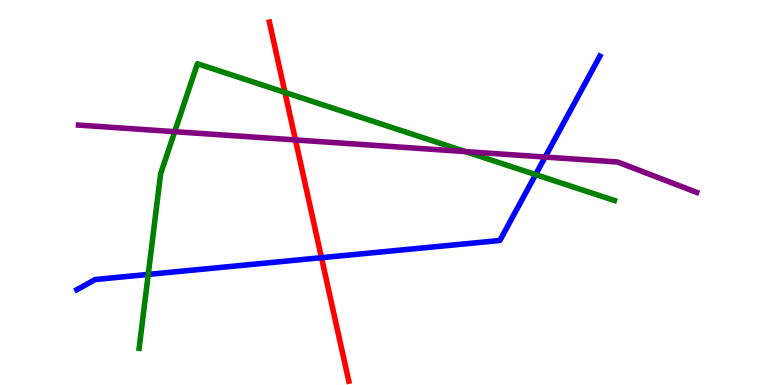[{'lines': ['blue', 'red'], 'intersections': [{'x': 4.15, 'y': 3.31}]}, {'lines': ['green', 'red'], 'intersections': [{'x': 3.68, 'y': 7.6}]}, {'lines': ['purple', 'red'], 'intersections': [{'x': 3.81, 'y': 6.37}]}, {'lines': ['blue', 'green'], 'intersections': [{'x': 1.91, 'y': 2.87}, {'x': 6.91, 'y': 5.46}]}, {'lines': ['blue', 'purple'], 'intersections': [{'x': 7.03, 'y': 5.92}]}, {'lines': ['green', 'purple'], 'intersections': [{'x': 2.25, 'y': 6.58}, {'x': 6.01, 'y': 6.06}]}]